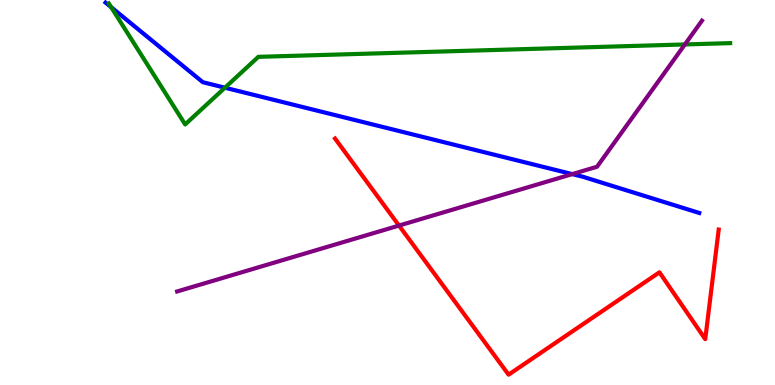[{'lines': ['blue', 'red'], 'intersections': []}, {'lines': ['green', 'red'], 'intersections': []}, {'lines': ['purple', 'red'], 'intersections': [{'x': 5.15, 'y': 4.14}]}, {'lines': ['blue', 'green'], 'intersections': [{'x': 1.43, 'y': 9.81}, {'x': 2.9, 'y': 7.72}]}, {'lines': ['blue', 'purple'], 'intersections': [{'x': 7.38, 'y': 5.48}]}, {'lines': ['green', 'purple'], 'intersections': [{'x': 8.84, 'y': 8.85}]}]